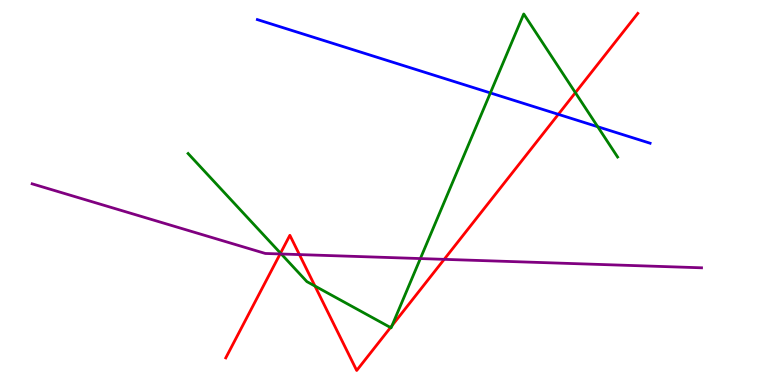[{'lines': ['blue', 'red'], 'intersections': [{'x': 7.2, 'y': 7.03}]}, {'lines': ['green', 'red'], 'intersections': [{'x': 3.62, 'y': 3.42}, {'x': 4.06, 'y': 2.57}, {'x': 5.04, 'y': 1.49}, {'x': 5.06, 'y': 1.54}, {'x': 7.42, 'y': 7.59}]}, {'lines': ['purple', 'red'], 'intersections': [{'x': 3.61, 'y': 3.4}, {'x': 3.86, 'y': 3.39}, {'x': 5.73, 'y': 3.26}]}, {'lines': ['blue', 'green'], 'intersections': [{'x': 6.33, 'y': 7.59}, {'x': 7.71, 'y': 6.71}]}, {'lines': ['blue', 'purple'], 'intersections': []}, {'lines': ['green', 'purple'], 'intersections': [{'x': 3.63, 'y': 3.4}, {'x': 5.42, 'y': 3.28}]}]